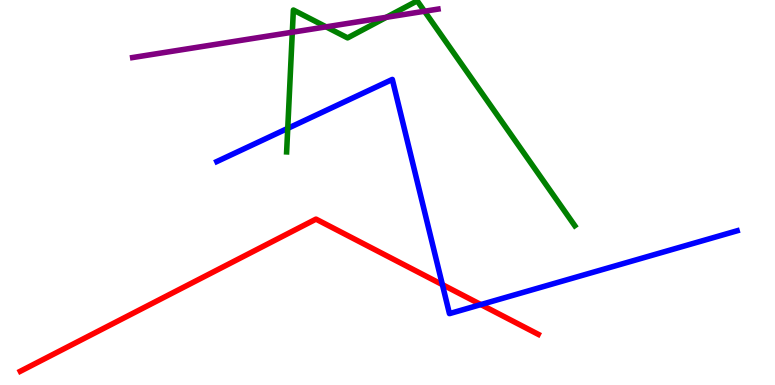[{'lines': ['blue', 'red'], 'intersections': [{'x': 5.71, 'y': 2.61}, {'x': 6.2, 'y': 2.09}]}, {'lines': ['green', 'red'], 'intersections': []}, {'lines': ['purple', 'red'], 'intersections': []}, {'lines': ['blue', 'green'], 'intersections': [{'x': 3.71, 'y': 6.67}]}, {'lines': ['blue', 'purple'], 'intersections': []}, {'lines': ['green', 'purple'], 'intersections': [{'x': 3.77, 'y': 9.16}, {'x': 4.21, 'y': 9.3}, {'x': 4.98, 'y': 9.55}, {'x': 5.48, 'y': 9.71}]}]